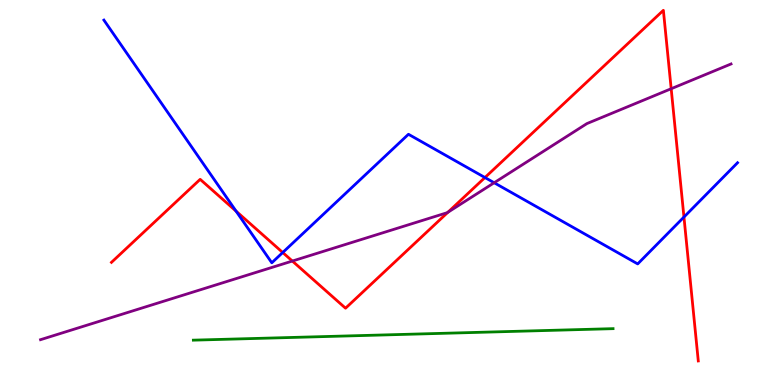[{'lines': ['blue', 'red'], 'intersections': [{'x': 3.05, 'y': 4.52}, {'x': 3.65, 'y': 3.44}, {'x': 6.26, 'y': 5.39}, {'x': 8.83, 'y': 4.36}]}, {'lines': ['green', 'red'], 'intersections': []}, {'lines': ['purple', 'red'], 'intersections': [{'x': 3.77, 'y': 3.22}, {'x': 5.78, 'y': 4.49}, {'x': 8.66, 'y': 7.7}]}, {'lines': ['blue', 'green'], 'intersections': []}, {'lines': ['blue', 'purple'], 'intersections': [{'x': 6.38, 'y': 5.25}]}, {'lines': ['green', 'purple'], 'intersections': []}]